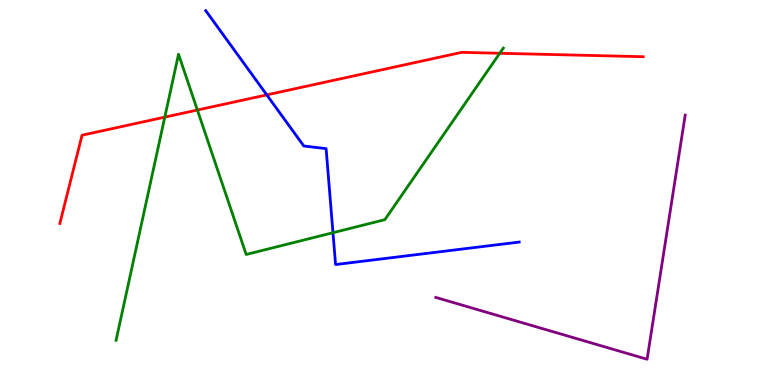[{'lines': ['blue', 'red'], 'intersections': [{'x': 3.44, 'y': 7.54}]}, {'lines': ['green', 'red'], 'intersections': [{'x': 2.13, 'y': 6.96}, {'x': 2.55, 'y': 7.14}, {'x': 6.45, 'y': 8.62}]}, {'lines': ['purple', 'red'], 'intersections': []}, {'lines': ['blue', 'green'], 'intersections': [{'x': 4.3, 'y': 3.96}]}, {'lines': ['blue', 'purple'], 'intersections': []}, {'lines': ['green', 'purple'], 'intersections': []}]